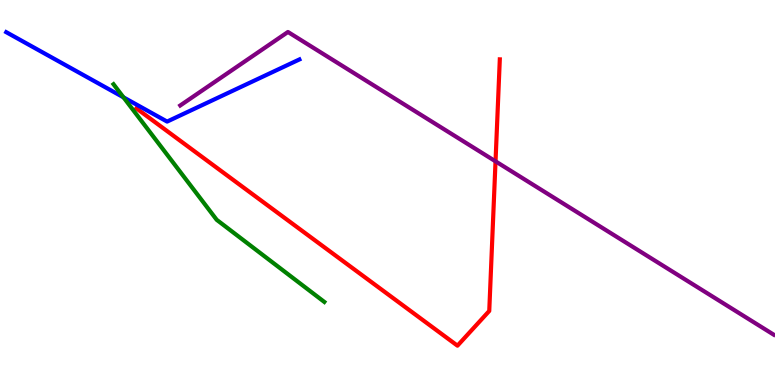[{'lines': ['blue', 'red'], 'intersections': []}, {'lines': ['green', 'red'], 'intersections': []}, {'lines': ['purple', 'red'], 'intersections': [{'x': 6.39, 'y': 5.81}]}, {'lines': ['blue', 'green'], 'intersections': [{'x': 1.59, 'y': 7.47}]}, {'lines': ['blue', 'purple'], 'intersections': []}, {'lines': ['green', 'purple'], 'intersections': []}]